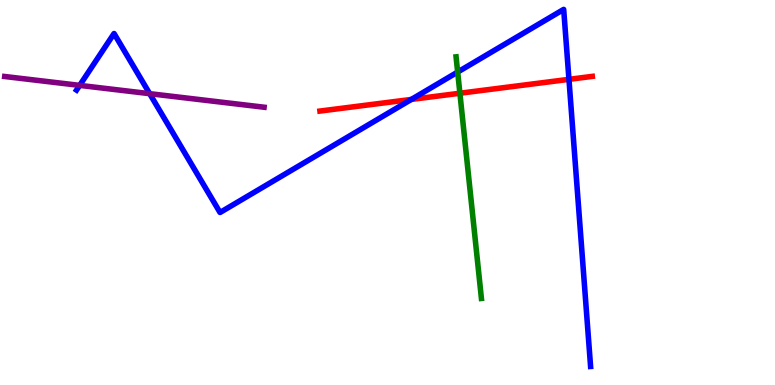[{'lines': ['blue', 'red'], 'intersections': [{'x': 5.31, 'y': 7.42}, {'x': 7.34, 'y': 7.94}]}, {'lines': ['green', 'red'], 'intersections': [{'x': 5.93, 'y': 7.58}]}, {'lines': ['purple', 'red'], 'intersections': []}, {'lines': ['blue', 'green'], 'intersections': [{'x': 5.91, 'y': 8.13}]}, {'lines': ['blue', 'purple'], 'intersections': [{'x': 1.03, 'y': 7.78}, {'x': 1.93, 'y': 7.57}]}, {'lines': ['green', 'purple'], 'intersections': []}]